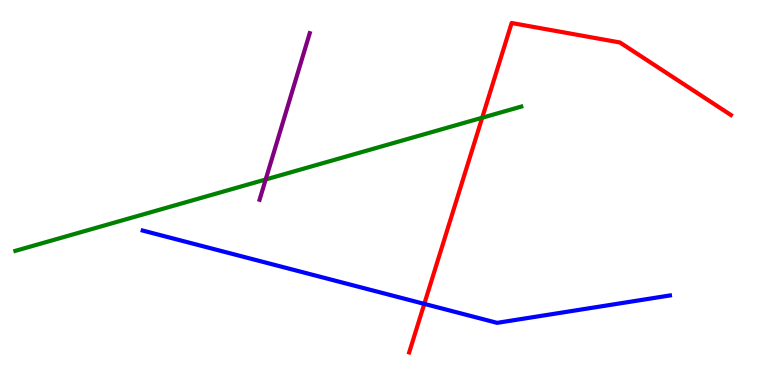[{'lines': ['blue', 'red'], 'intersections': [{'x': 5.47, 'y': 2.11}]}, {'lines': ['green', 'red'], 'intersections': [{'x': 6.22, 'y': 6.94}]}, {'lines': ['purple', 'red'], 'intersections': []}, {'lines': ['blue', 'green'], 'intersections': []}, {'lines': ['blue', 'purple'], 'intersections': []}, {'lines': ['green', 'purple'], 'intersections': [{'x': 3.43, 'y': 5.34}]}]